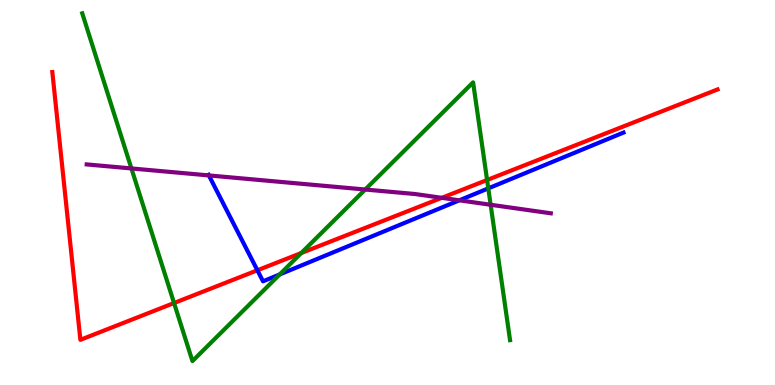[{'lines': ['blue', 'red'], 'intersections': [{'x': 3.32, 'y': 2.98}]}, {'lines': ['green', 'red'], 'intersections': [{'x': 2.25, 'y': 2.13}, {'x': 3.89, 'y': 3.43}, {'x': 6.29, 'y': 5.32}]}, {'lines': ['purple', 'red'], 'intersections': [{'x': 5.7, 'y': 4.86}]}, {'lines': ['blue', 'green'], 'intersections': [{'x': 3.61, 'y': 2.87}, {'x': 6.3, 'y': 5.11}]}, {'lines': ['blue', 'purple'], 'intersections': [{'x': 2.7, 'y': 5.44}, {'x': 5.93, 'y': 4.8}]}, {'lines': ['green', 'purple'], 'intersections': [{'x': 1.7, 'y': 5.62}, {'x': 4.71, 'y': 5.08}, {'x': 6.33, 'y': 4.68}]}]